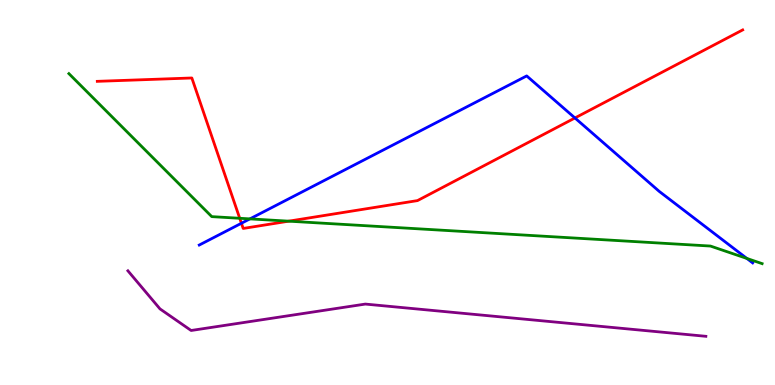[{'lines': ['blue', 'red'], 'intersections': [{'x': 3.12, 'y': 4.2}, {'x': 7.42, 'y': 6.94}]}, {'lines': ['green', 'red'], 'intersections': [{'x': 3.09, 'y': 4.33}, {'x': 3.73, 'y': 4.26}]}, {'lines': ['purple', 'red'], 'intersections': []}, {'lines': ['blue', 'green'], 'intersections': [{'x': 3.22, 'y': 4.31}, {'x': 9.64, 'y': 3.29}]}, {'lines': ['blue', 'purple'], 'intersections': []}, {'lines': ['green', 'purple'], 'intersections': []}]